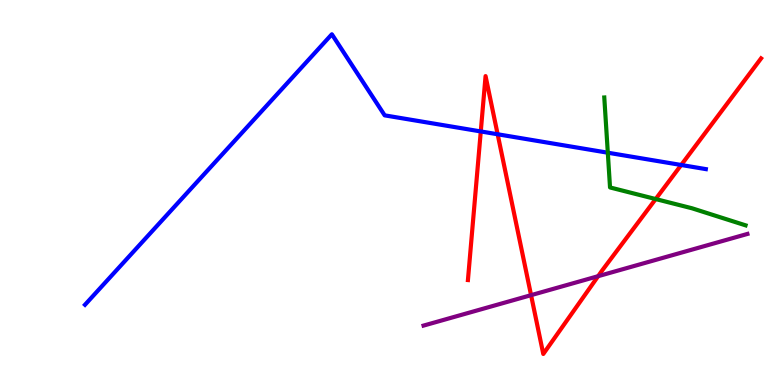[{'lines': ['blue', 'red'], 'intersections': [{'x': 6.2, 'y': 6.59}, {'x': 6.42, 'y': 6.51}, {'x': 8.79, 'y': 5.71}]}, {'lines': ['green', 'red'], 'intersections': [{'x': 8.46, 'y': 4.83}]}, {'lines': ['purple', 'red'], 'intersections': [{'x': 6.85, 'y': 2.33}, {'x': 7.72, 'y': 2.83}]}, {'lines': ['blue', 'green'], 'intersections': [{'x': 7.84, 'y': 6.03}]}, {'lines': ['blue', 'purple'], 'intersections': []}, {'lines': ['green', 'purple'], 'intersections': []}]